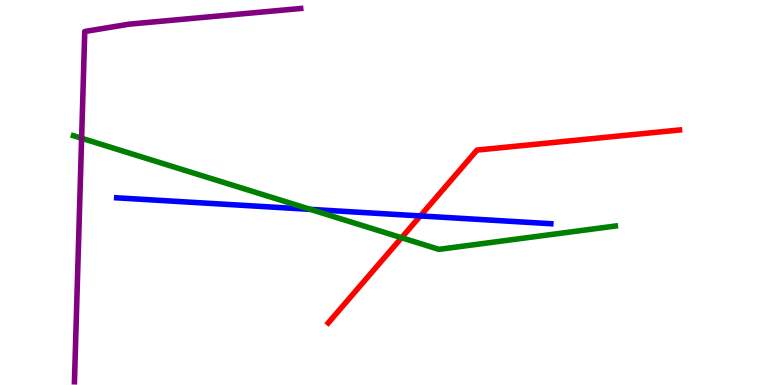[{'lines': ['blue', 'red'], 'intersections': [{'x': 5.42, 'y': 4.39}]}, {'lines': ['green', 'red'], 'intersections': [{'x': 5.18, 'y': 3.83}]}, {'lines': ['purple', 'red'], 'intersections': []}, {'lines': ['blue', 'green'], 'intersections': [{'x': 4.0, 'y': 4.56}]}, {'lines': ['blue', 'purple'], 'intersections': []}, {'lines': ['green', 'purple'], 'intersections': [{'x': 1.05, 'y': 6.41}]}]